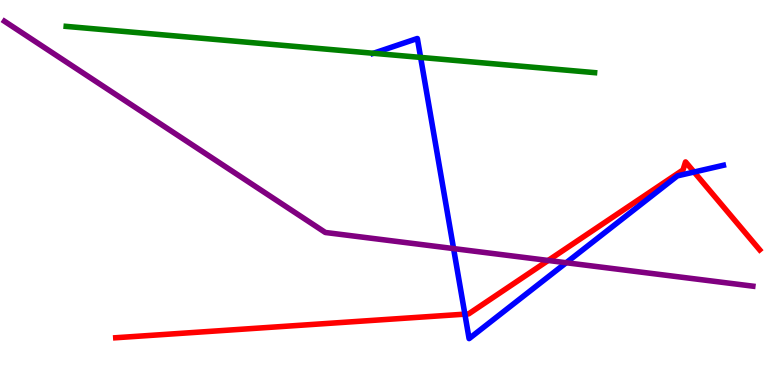[{'lines': ['blue', 'red'], 'intersections': [{'x': 6.0, 'y': 1.84}, {'x': 8.96, 'y': 5.53}]}, {'lines': ['green', 'red'], 'intersections': []}, {'lines': ['purple', 'red'], 'intersections': [{'x': 7.07, 'y': 3.23}]}, {'lines': ['blue', 'green'], 'intersections': [{'x': 4.82, 'y': 8.62}, {'x': 5.43, 'y': 8.51}]}, {'lines': ['blue', 'purple'], 'intersections': [{'x': 5.85, 'y': 3.54}, {'x': 7.31, 'y': 3.18}]}, {'lines': ['green', 'purple'], 'intersections': []}]